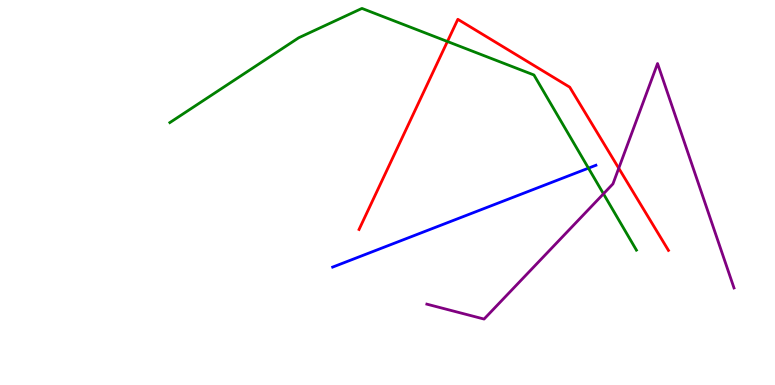[{'lines': ['blue', 'red'], 'intersections': []}, {'lines': ['green', 'red'], 'intersections': [{'x': 5.77, 'y': 8.92}]}, {'lines': ['purple', 'red'], 'intersections': [{'x': 7.98, 'y': 5.63}]}, {'lines': ['blue', 'green'], 'intersections': [{'x': 7.59, 'y': 5.63}]}, {'lines': ['blue', 'purple'], 'intersections': []}, {'lines': ['green', 'purple'], 'intersections': [{'x': 7.79, 'y': 4.97}]}]